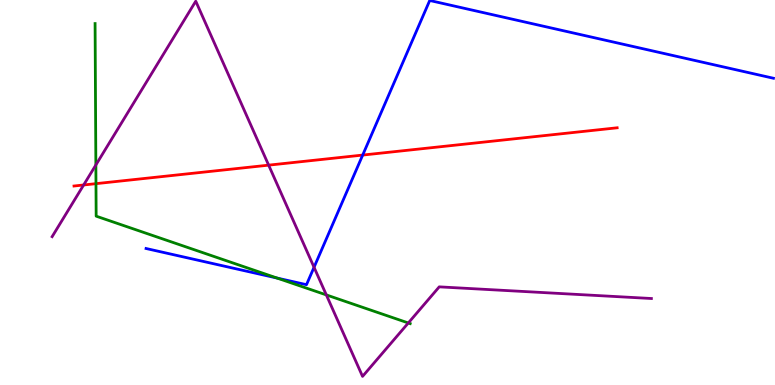[{'lines': ['blue', 'red'], 'intersections': [{'x': 4.68, 'y': 5.97}]}, {'lines': ['green', 'red'], 'intersections': [{'x': 1.24, 'y': 5.23}]}, {'lines': ['purple', 'red'], 'intersections': [{'x': 1.08, 'y': 5.2}, {'x': 3.47, 'y': 5.71}]}, {'lines': ['blue', 'green'], 'intersections': [{'x': 3.57, 'y': 2.78}]}, {'lines': ['blue', 'purple'], 'intersections': [{'x': 4.05, 'y': 3.06}]}, {'lines': ['green', 'purple'], 'intersections': [{'x': 1.24, 'y': 5.72}, {'x': 4.21, 'y': 2.34}, {'x': 5.27, 'y': 1.61}]}]